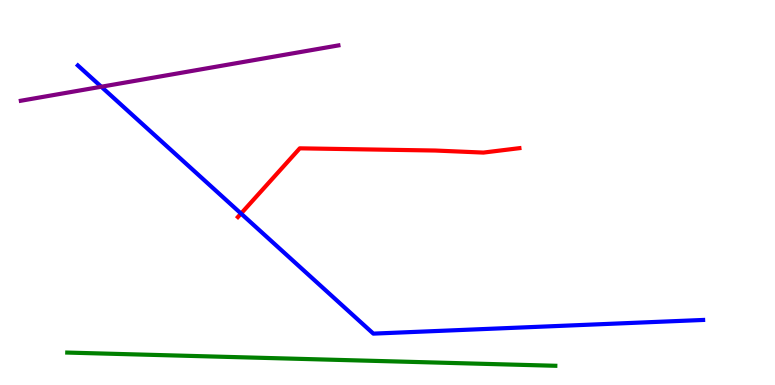[{'lines': ['blue', 'red'], 'intersections': [{'x': 3.11, 'y': 4.45}]}, {'lines': ['green', 'red'], 'intersections': []}, {'lines': ['purple', 'red'], 'intersections': []}, {'lines': ['blue', 'green'], 'intersections': []}, {'lines': ['blue', 'purple'], 'intersections': [{'x': 1.31, 'y': 7.75}]}, {'lines': ['green', 'purple'], 'intersections': []}]